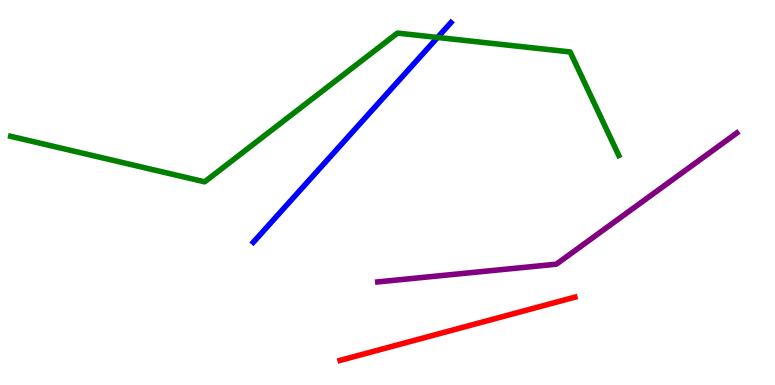[{'lines': ['blue', 'red'], 'intersections': []}, {'lines': ['green', 'red'], 'intersections': []}, {'lines': ['purple', 'red'], 'intersections': []}, {'lines': ['blue', 'green'], 'intersections': [{'x': 5.65, 'y': 9.03}]}, {'lines': ['blue', 'purple'], 'intersections': []}, {'lines': ['green', 'purple'], 'intersections': []}]